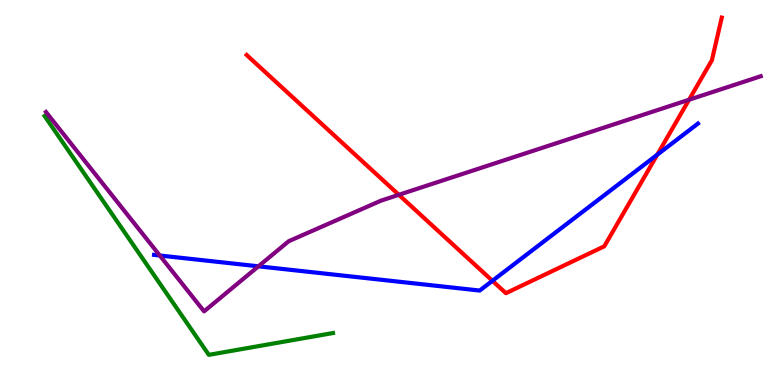[{'lines': ['blue', 'red'], 'intersections': [{'x': 6.35, 'y': 2.71}, {'x': 8.48, 'y': 5.98}]}, {'lines': ['green', 'red'], 'intersections': []}, {'lines': ['purple', 'red'], 'intersections': [{'x': 5.15, 'y': 4.94}, {'x': 8.89, 'y': 7.41}]}, {'lines': ['blue', 'green'], 'intersections': []}, {'lines': ['blue', 'purple'], 'intersections': [{'x': 2.06, 'y': 3.36}, {'x': 3.33, 'y': 3.08}]}, {'lines': ['green', 'purple'], 'intersections': []}]